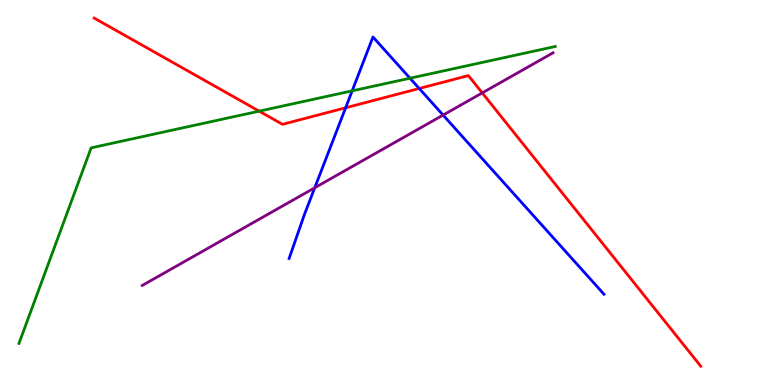[{'lines': ['blue', 'red'], 'intersections': [{'x': 4.46, 'y': 7.2}, {'x': 5.41, 'y': 7.7}]}, {'lines': ['green', 'red'], 'intersections': [{'x': 3.34, 'y': 7.11}]}, {'lines': ['purple', 'red'], 'intersections': [{'x': 6.22, 'y': 7.59}]}, {'lines': ['blue', 'green'], 'intersections': [{'x': 4.54, 'y': 7.64}, {'x': 5.29, 'y': 7.97}]}, {'lines': ['blue', 'purple'], 'intersections': [{'x': 4.06, 'y': 5.12}, {'x': 5.72, 'y': 7.01}]}, {'lines': ['green', 'purple'], 'intersections': []}]